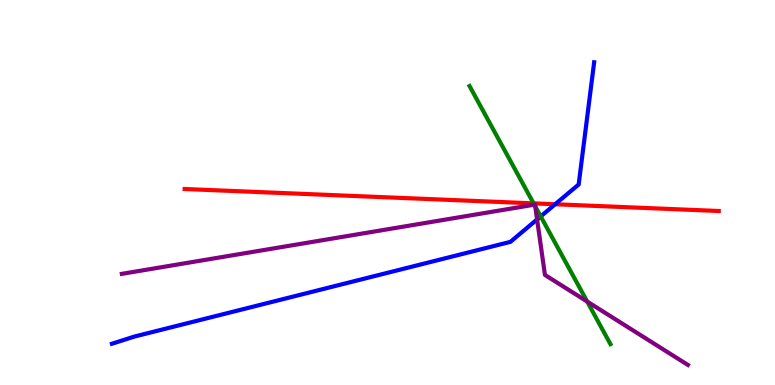[{'lines': ['blue', 'red'], 'intersections': [{'x': 7.16, 'y': 4.69}]}, {'lines': ['green', 'red'], 'intersections': [{'x': 6.89, 'y': 4.72}]}, {'lines': ['purple', 'red'], 'intersections': []}, {'lines': ['blue', 'green'], 'intersections': [{'x': 6.98, 'y': 4.38}]}, {'lines': ['blue', 'purple'], 'intersections': [{'x': 6.93, 'y': 4.3}]}, {'lines': ['green', 'purple'], 'intersections': [{'x': 6.89, 'y': 4.68}, {'x': 6.91, 'y': 4.64}, {'x': 7.58, 'y': 2.17}]}]